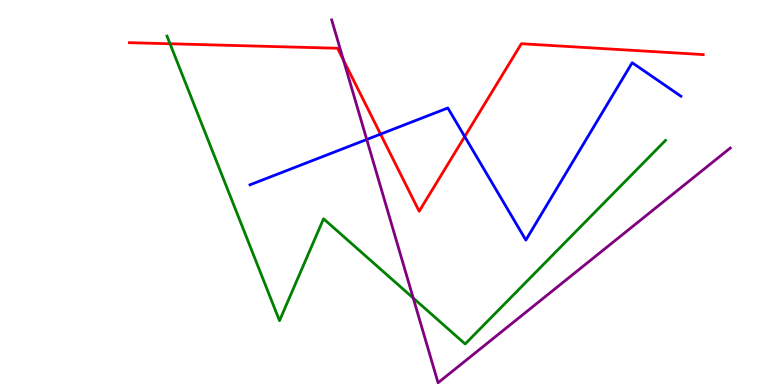[{'lines': ['blue', 'red'], 'intersections': [{'x': 4.91, 'y': 6.52}, {'x': 6.0, 'y': 6.45}]}, {'lines': ['green', 'red'], 'intersections': [{'x': 2.19, 'y': 8.86}]}, {'lines': ['purple', 'red'], 'intersections': [{'x': 4.43, 'y': 8.44}]}, {'lines': ['blue', 'green'], 'intersections': []}, {'lines': ['blue', 'purple'], 'intersections': [{'x': 4.73, 'y': 6.38}]}, {'lines': ['green', 'purple'], 'intersections': [{'x': 5.33, 'y': 2.26}]}]